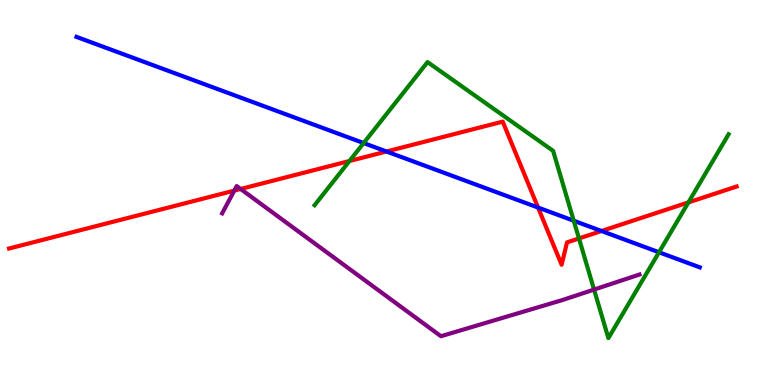[{'lines': ['blue', 'red'], 'intersections': [{'x': 4.99, 'y': 6.06}, {'x': 6.94, 'y': 4.61}, {'x': 7.76, 'y': 4.0}]}, {'lines': ['green', 'red'], 'intersections': [{'x': 4.51, 'y': 5.82}, {'x': 7.47, 'y': 3.81}, {'x': 8.88, 'y': 4.74}]}, {'lines': ['purple', 'red'], 'intersections': [{'x': 3.02, 'y': 5.05}, {'x': 3.11, 'y': 5.09}]}, {'lines': ['blue', 'green'], 'intersections': [{'x': 4.69, 'y': 6.28}, {'x': 7.4, 'y': 4.27}, {'x': 8.5, 'y': 3.45}]}, {'lines': ['blue', 'purple'], 'intersections': []}, {'lines': ['green', 'purple'], 'intersections': [{'x': 7.67, 'y': 2.48}]}]